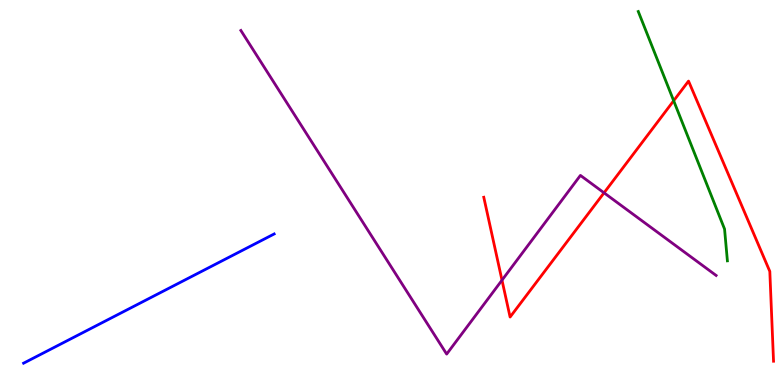[{'lines': ['blue', 'red'], 'intersections': []}, {'lines': ['green', 'red'], 'intersections': [{'x': 8.69, 'y': 7.38}]}, {'lines': ['purple', 'red'], 'intersections': [{'x': 6.48, 'y': 2.72}, {'x': 7.79, 'y': 4.99}]}, {'lines': ['blue', 'green'], 'intersections': []}, {'lines': ['blue', 'purple'], 'intersections': []}, {'lines': ['green', 'purple'], 'intersections': []}]